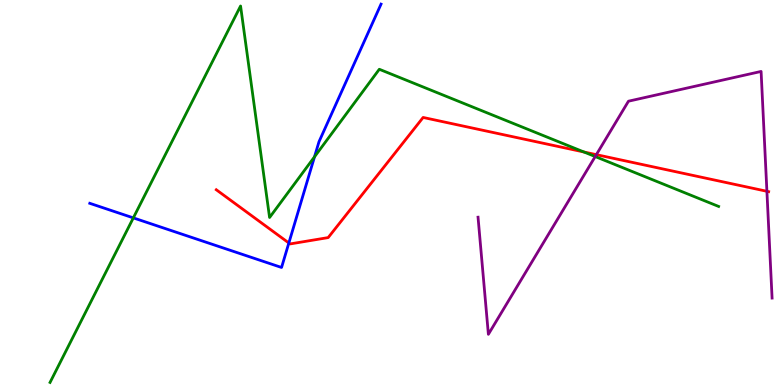[{'lines': ['blue', 'red'], 'intersections': [{'x': 3.73, 'y': 3.69}]}, {'lines': ['green', 'red'], 'intersections': [{'x': 7.53, 'y': 6.05}]}, {'lines': ['purple', 'red'], 'intersections': [{'x': 7.69, 'y': 5.98}, {'x': 9.9, 'y': 5.03}]}, {'lines': ['blue', 'green'], 'intersections': [{'x': 1.72, 'y': 4.34}, {'x': 4.06, 'y': 5.93}]}, {'lines': ['blue', 'purple'], 'intersections': []}, {'lines': ['green', 'purple'], 'intersections': [{'x': 7.68, 'y': 5.93}]}]